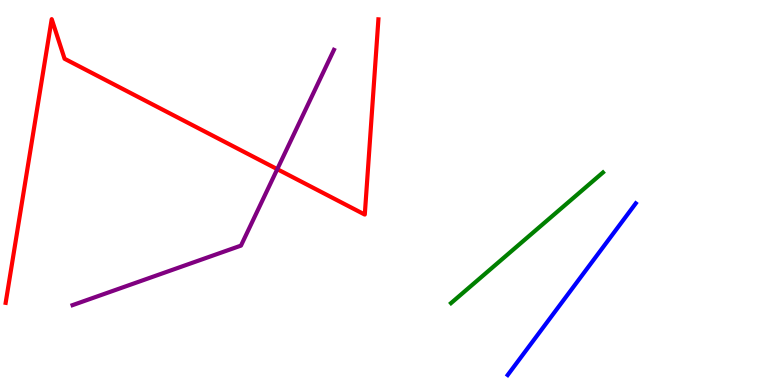[{'lines': ['blue', 'red'], 'intersections': []}, {'lines': ['green', 'red'], 'intersections': []}, {'lines': ['purple', 'red'], 'intersections': [{'x': 3.58, 'y': 5.61}]}, {'lines': ['blue', 'green'], 'intersections': []}, {'lines': ['blue', 'purple'], 'intersections': []}, {'lines': ['green', 'purple'], 'intersections': []}]